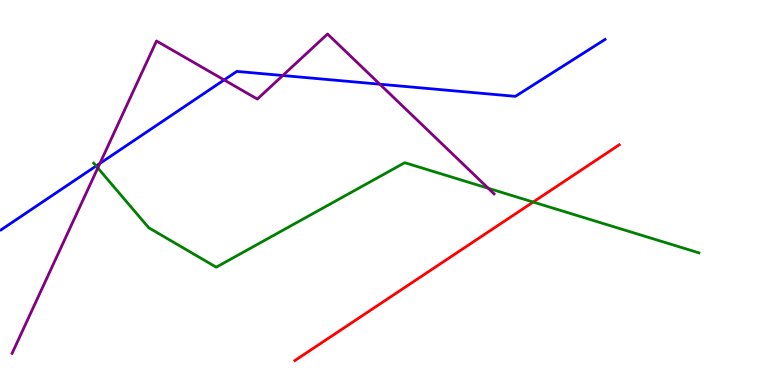[{'lines': ['blue', 'red'], 'intersections': []}, {'lines': ['green', 'red'], 'intersections': [{'x': 6.88, 'y': 4.75}]}, {'lines': ['purple', 'red'], 'intersections': []}, {'lines': ['blue', 'green'], 'intersections': [{'x': 1.24, 'y': 5.69}]}, {'lines': ['blue', 'purple'], 'intersections': [{'x': 1.29, 'y': 5.75}, {'x': 2.89, 'y': 7.92}, {'x': 3.65, 'y': 8.04}, {'x': 4.9, 'y': 7.81}]}, {'lines': ['green', 'purple'], 'intersections': [{'x': 1.26, 'y': 5.64}, {'x': 6.3, 'y': 5.11}]}]